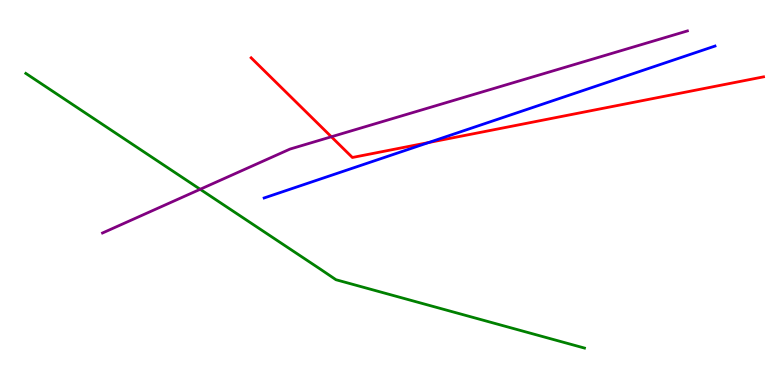[{'lines': ['blue', 'red'], 'intersections': [{'x': 5.53, 'y': 6.3}]}, {'lines': ['green', 'red'], 'intersections': []}, {'lines': ['purple', 'red'], 'intersections': [{'x': 4.28, 'y': 6.45}]}, {'lines': ['blue', 'green'], 'intersections': []}, {'lines': ['blue', 'purple'], 'intersections': []}, {'lines': ['green', 'purple'], 'intersections': [{'x': 2.58, 'y': 5.08}]}]